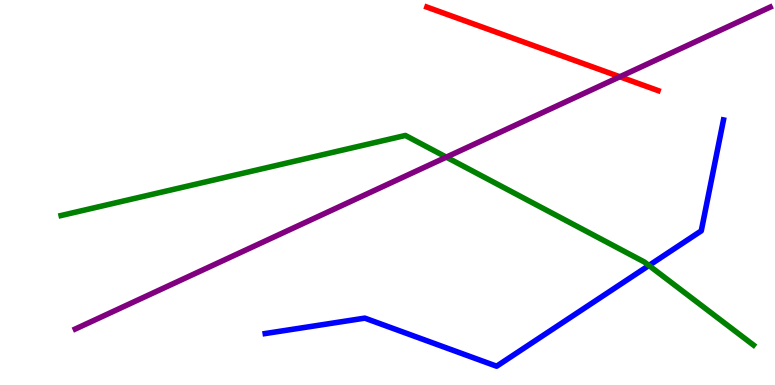[{'lines': ['blue', 'red'], 'intersections': []}, {'lines': ['green', 'red'], 'intersections': []}, {'lines': ['purple', 'red'], 'intersections': [{'x': 8.0, 'y': 8.01}]}, {'lines': ['blue', 'green'], 'intersections': [{'x': 8.37, 'y': 3.1}]}, {'lines': ['blue', 'purple'], 'intersections': []}, {'lines': ['green', 'purple'], 'intersections': [{'x': 5.76, 'y': 5.92}]}]